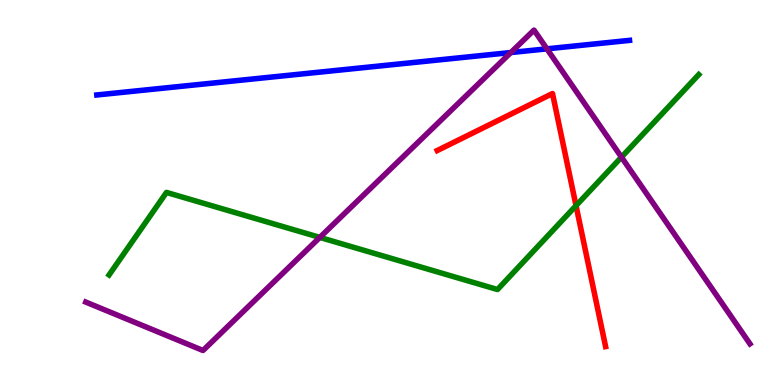[{'lines': ['blue', 'red'], 'intersections': []}, {'lines': ['green', 'red'], 'intersections': [{'x': 7.43, 'y': 4.66}]}, {'lines': ['purple', 'red'], 'intersections': []}, {'lines': ['blue', 'green'], 'intersections': []}, {'lines': ['blue', 'purple'], 'intersections': [{'x': 6.59, 'y': 8.64}, {'x': 7.06, 'y': 8.73}]}, {'lines': ['green', 'purple'], 'intersections': [{'x': 4.13, 'y': 3.83}, {'x': 8.02, 'y': 5.92}]}]